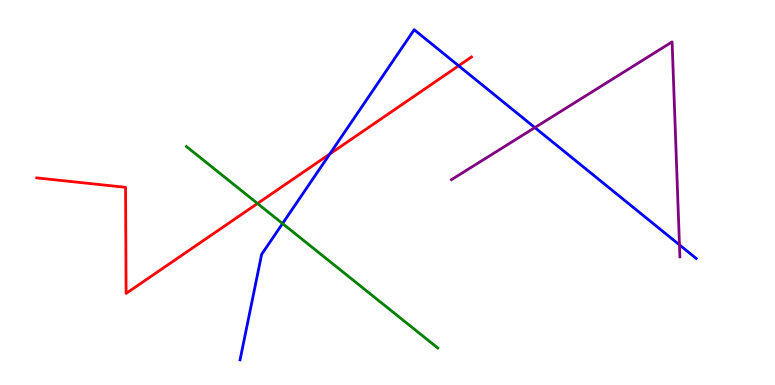[{'lines': ['blue', 'red'], 'intersections': [{'x': 4.26, 'y': 6.0}, {'x': 5.92, 'y': 8.29}]}, {'lines': ['green', 'red'], 'intersections': [{'x': 3.32, 'y': 4.71}]}, {'lines': ['purple', 'red'], 'intersections': []}, {'lines': ['blue', 'green'], 'intersections': [{'x': 3.65, 'y': 4.19}]}, {'lines': ['blue', 'purple'], 'intersections': [{'x': 6.9, 'y': 6.69}, {'x': 8.77, 'y': 3.64}]}, {'lines': ['green', 'purple'], 'intersections': []}]